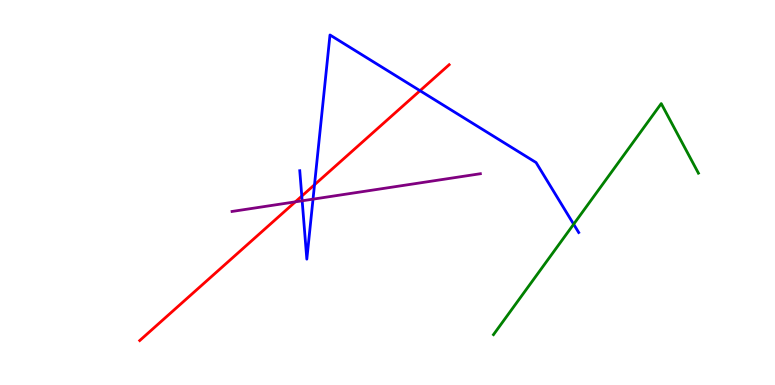[{'lines': ['blue', 'red'], 'intersections': [{'x': 3.89, 'y': 4.91}, {'x': 4.06, 'y': 5.2}, {'x': 5.42, 'y': 7.64}]}, {'lines': ['green', 'red'], 'intersections': []}, {'lines': ['purple', 'red'], 'intersections': [{'x': 3.81, 'y': 4.76}]}, {'lines': ['blue', 'green'], 'intersections': [{'x': 7.4, 'y': 4.18}]}, {'lines': ['blue', 'purple'], 'intersections': [{'x': 3.9, 'y': 4.78}, {'x': 4.04, 'y': 4.83}]}, {'lines': ['green', 'purple'], 'intersections': []}]